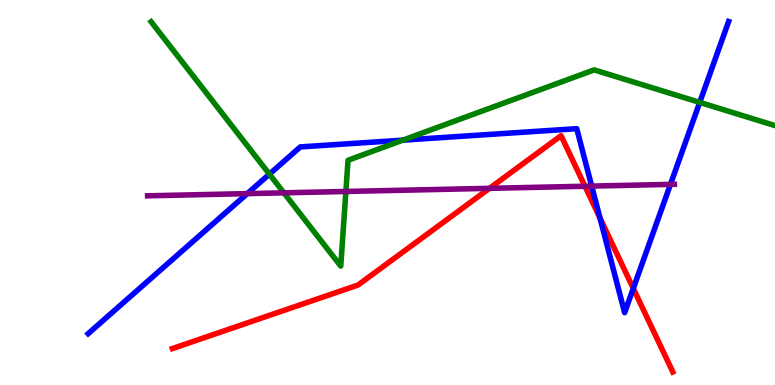[{'lines': ['blue', 'red'], 'intersections': [{'x': 7.74, 'y': 4.34}, {'x': 8.17, 'y': 2.51}]}, {'lines': ['green', 'red'], 'intersections': []}, {'lines': ['purple', 'red'], 'intersections': [{'x': 6.32, 'y': 5.11}, {'x': 7.55, 'y': 5.16}]}, {'lines': ['blue', 'green'], 'intersections': [{'x': 3.48, 'y': 5.48}, {'x': 5.2, 'y': 6.36}, {'x': 9.03, 'y': 7.34}]}, {'lines': ['blue', 'purple'], 'intersections': [{'x': 3.19, 'y': 4.97}, {'x': 7.63, 'y': 5.17}, {'x': 8.65, 'y': 5.21}]}, {'lines': ['green', 'purple'], 'intersections': [{'x': 3.66, 'y': 4.99}, {'x': 4.46, 'y': 5.03}]}]